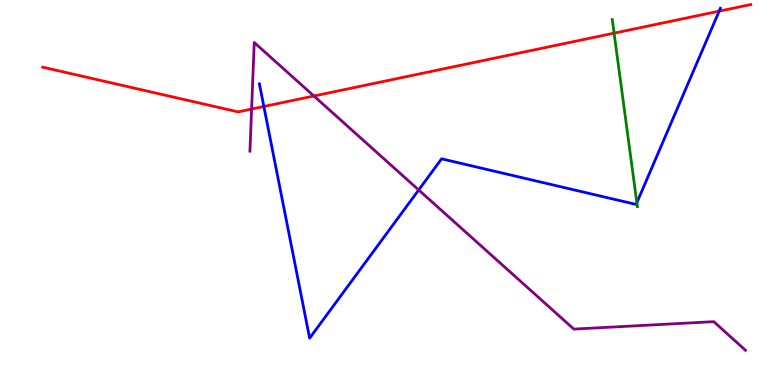[{'lines': ['blue', 'red'], 'intersections': [{'x': 3.4, 'y': 7.23}, {'x': 9.28, 'y': 9.71}]}, {'lines': ['green', 'red'], 'intersections': [{'x': 7.92, 'y': 9.14}]}, {'lines': ['purple', 'red'], 'intersections': [{'x': 3.25, 'y': 7.17}, {'x': 4.05, 'y': 7.51}]}, {'lines': ['blue', 'green'], 'intersections': [{'x': 8.22, 'y': 4.74}]}, {'lines': ['blue', 'purple'], 'intersections': [{'x': 5.4, 'y': 5.07}]}, {'lines': ['green', 'purple'], 'intersections': []}]